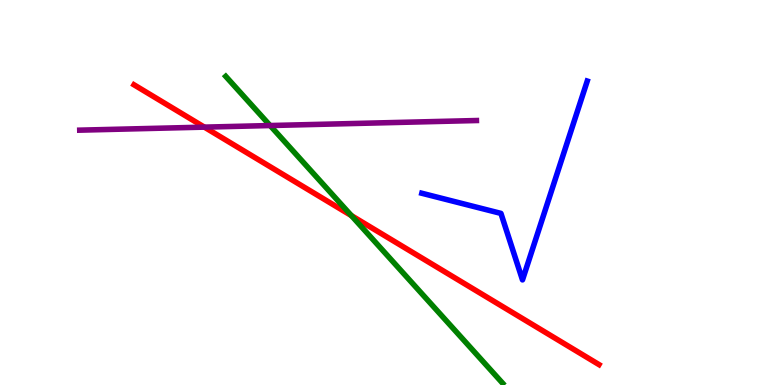[{'lines': ['blue', 'red'], 'intersections': []}, {'lines': ['green', 'red'], 'intersections': [{'x': 4.53, 'y': 4.4}]}, {'lines': ['purple', 'red'], 'intersections': [{'x': 2.64, 'y': 6.7}]}, {'lines': ['blue', 'green'], 'intersections': []}, {'lines': ['blue', 'purple'], 'intersections': []}, {'lines': ['green', 'purple'], 'intersections': [{'x': 3.49, 'y': 6.74}]}]